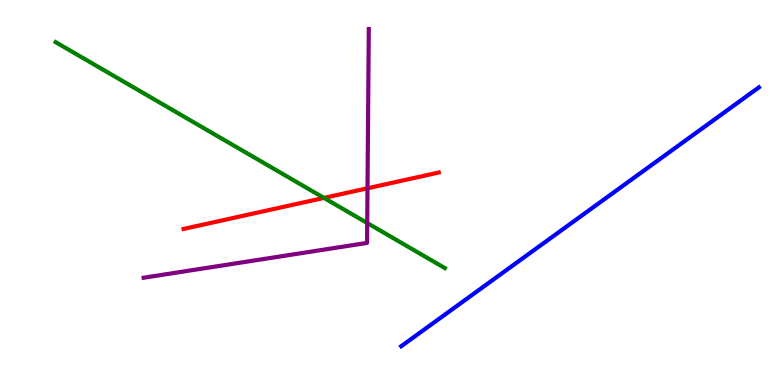[{'lines': ['blue', 'red'], 'intersections': []}, {'lines': ['green', 'red'], 'intersections': [{'x': 4.18, 'y': 4.86}]}, {'lines': ['purple', 'red'], 'intersections': [{'x': 4.74, 'y': 5.11}]}, {'lines': ['blue', 'green'], 'intersections': []}, {'lines': ['blue', 'purple'], 'intersections': []}, {'lines': ['green', 'purple'], 'intersections': [{'x': 4.74, 'y': 4.21}]}]